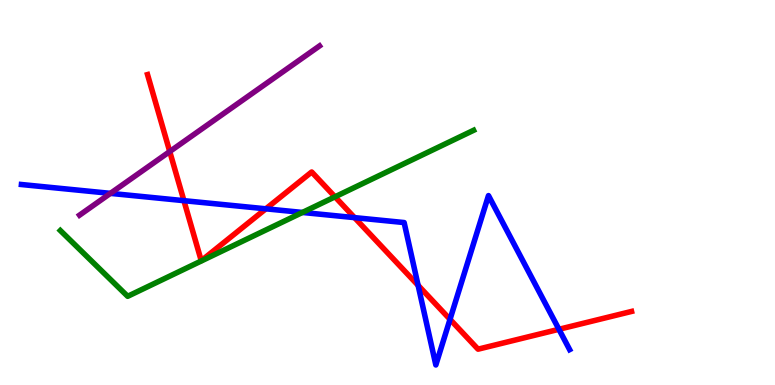[{'lines': ['blue', 'red'], 'intersections': [{'x': 2.37, 'y': 4.79}, {'x': 3.43, 'y': 4.58}, {'x': 4.57, 'y': 4.35}, {'x': 5.39, 'y': 2.59}, {'x': 5.81, 'y': 1.71}, {'x': 7.21, 'y': 1.45}]}, {'lines': ['green', 'red'], 'intersections': [{'x': 4.32, 'y': 4.89}]}, {'lines': ['purple', 'red'], 'intersections': [{'x': 2.19, 'y': 6.06}]}, {'lines': ['blue', 'green'], 'intersections': [{'x': 3.9, 'y': 4.48}]}, {'lines': ['blue', 'purple'], 'intersections': [{'x': 1.42, 'y': 4.98}]}, {'lines': ['green', 'purple'], 'intersections': []}]